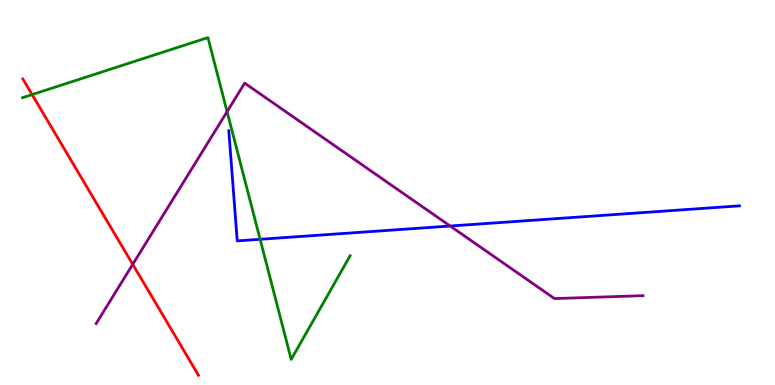[{'lines': ['blue', 'red'], 'intersections': []}, {'lines': ['green', 'red'], 'intersections': [{'x': 0.414, 'y': 7.54}]}, {'lines': ['purple', 'red'], 'intersections': [{'x': 1.71, 'y': 3.13}]}, {'lines': ['blue', 'green'], 'intersections': [{'x': 3.36, 'y': 3.78}]}, {'lines': ['blue', 'purple'], 'intersections': [{'x': 5.81, 'y': 4.13}]}, {'lines': ['green', 'purple'], 'intersections': [{'x': 2.93, 'y': 7.1}]}]